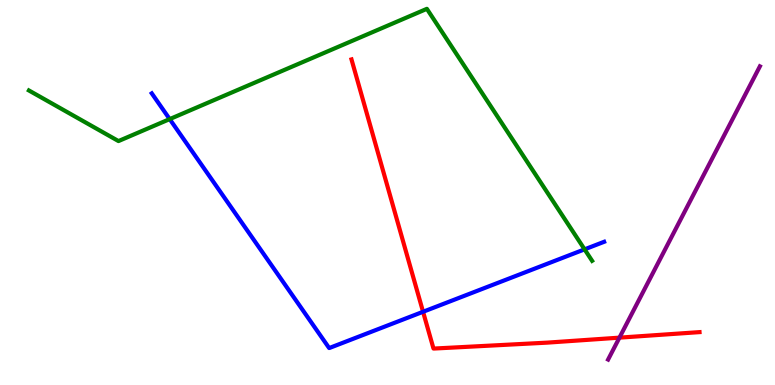[{'lines': ['blue', 'red'], 'intersections': [{'x': 5.46, 'y': 1.9}]}, {'lines': ['green', 'red'], 'intersections': []}, {'lines': ['purple', 'red'], 'intersections': [{'x': 7.99, 'y': 1.23}]}, {'lines': ['blue', 'green'], 'intersections': [{'x': 2.19, 'y': 6.91}, {'x': 7.54, 'y': 3.52}]}, {'lines': ['blue', 'purple'], 'intersections': []}, {'lines': ['green', 'purple'], 'intersections': []}]